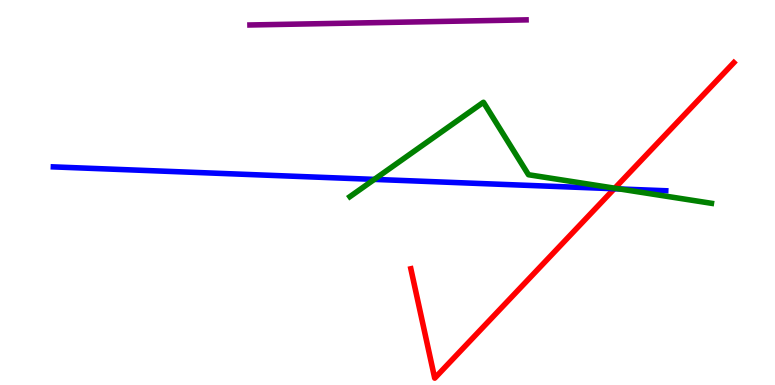[{'lines': ['blue', 'red'], 'intersections': [{'x': 7.93, 'y': 5.1}]}, {'lines': ['green', 'red'], 'intersections': [{'x': 7.93, 'y': 5.11}]}, {'lines': ['purple', 'red'], 'intersections': []}, {'lines': ['blue', 'green'], 'intersections': [{'x': 4.83, 'y': 5.34}, {'x': 7.99, 'y': 5.09}]}, {'lines': ['blue', 'purple'], 'intersections': []}, {'lines': ['green', 'purple'], 'intersections': []}]